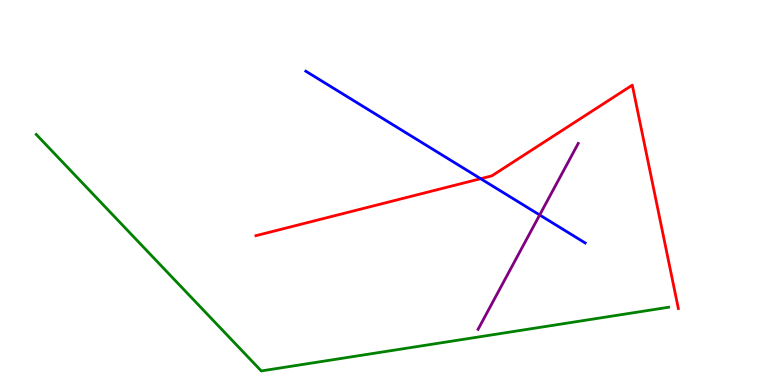[{'lines': ['blue', 'red'], 'intersections': [{'x': 6.2, 'y': 5.36}]}, {'lines': ['green', 'red'], 'intersections': []}, {'lines': ['purple', 'red'], 'intersections': []}, {'lines': ['blue', 'green'], 'intersections': []}, {'lines': ['blue', 'purple'], 'intersections': [{'x': 6.96, 'y': 4.42}]}, {'lines': ['green', 'purple'], 'intersections': []}]